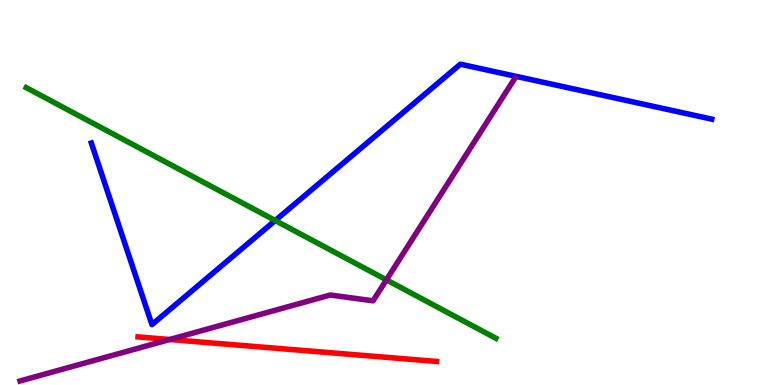[{'lines': ['blue', 'red'], 'intersections': []}, {'lines': ['green', 'red'], 'intersections': []}, {'lines': ['purple', 'red'], 'intersections': [{'x': 2.19, 'y': 1.18}]}, {'lines': ['blue', 'green'], 'intersections': [{'x': 3.55, 'y': 4.27}]}, {'lines': ['blue', 'purple'], 'intersections': []}, {'lines': ['green', 'purple'], 'intersections': [{'x': 4.99, 'y': 2.73}]}]